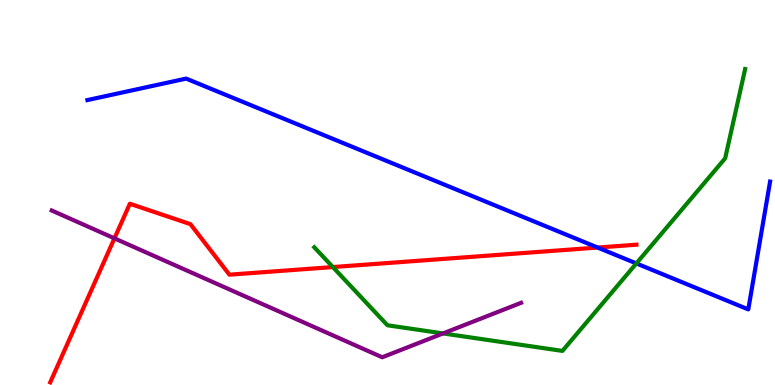[{'lines': ['blue', 'red'], 'intersections': [{'x': 7.71, 'y': 3.57}]}, {'lines': ['green', 'red'], 'intersections': [{'x': 4.29, 'y': 3.06}]}, {'lines': ['purple', 'red'], 'intersections': [{'x': 1.48, 'y': 3.81}]}, {'lines': ['blue', 'green'], 'intersections': [{'x': 8.21, 'y': 3.16}]}, {'lines': ['blue', 'purple'], 'intersections': []}, {'lines': ['green', 'purple'], 'intersections': [{'x': 5.72, 'y': 1.34}]}]